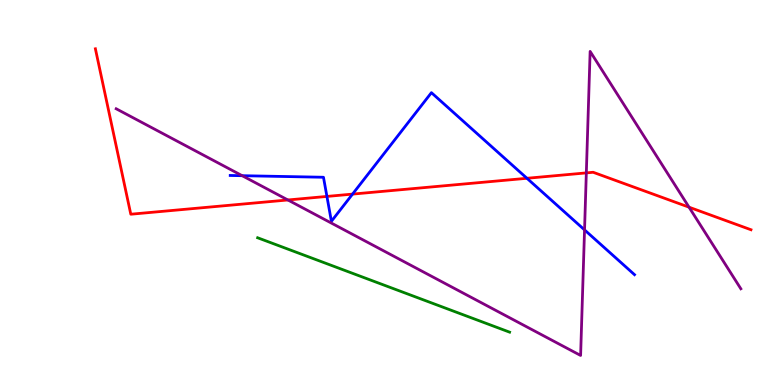[{'lines': ['blue', 'red'], 'intersections': [{'x': 4.22, 'y': 4.9}, {'x': 4.55, 'y': 4.96}, {'x': 6.8, 'y': 5.37}]}, {'lines': ['green', 'red'], 'intersections': []}, {'lines': ['purple', 'red'], 'intersections': [{'x': 3.71, 'y': 4.81}, {'x': 7.57, 'y': 5.51}, {'x': 8.89, 'y': 4.62}]}, {'lines': ['blue', 'green'], 'intersections': []}, {'lines': ['blue', 'purple'], 'intersections': [{'x': 3.12, 'y': 5.44}, {'x': 7.54, 'y': 4.03}]}, {'lines': ['green', 'purple'], 'intersections': []}]